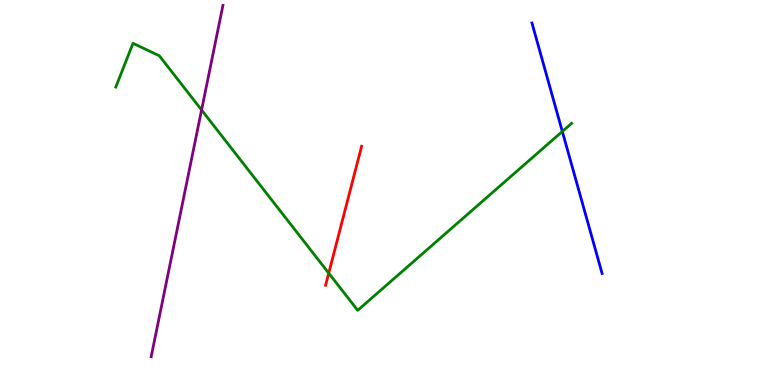[{'lines': ['blue', 'red'], 'intersections': []}, {'lines': ['green', 'red'], 'intersections': [{'x': 4.24, 'y': 2.91}]}, {'lines': ['purple', 'red'], 'intersections': []}, {'lines': ['blue', 'green'], 'intersections': [{'x': 7.26, 'y': 6.59}]}, {'lines': ['blue', 'purple'], 'intersections': []}, {'lines': ['green', 'purple'], 'intersections': [{'x': 2.6, 'y': 7.14}]}]